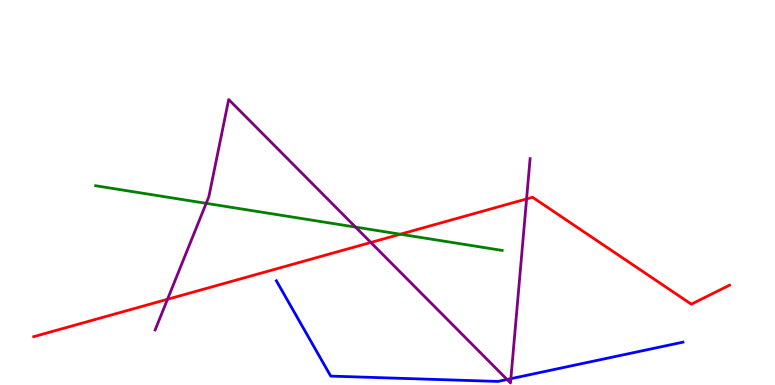[{'lines': ['blue', 'red'], 'intersections': []}, {'lines': ['green', 'red'], 'intersections': [{'x': 5.17, 'y': 3.92}]}, {'lines': ['purple', 'red'], 'intersections': [{'x': 2.16, 'y': 2.23}, {'x': 4.78, 'y': 3.7}, {'x': 6.79, 'y': 4.83}]}, {'lines': ['blue', 'green'], 'intersections': []}, {'lines': ['blue', 'purple'], 'intersections': [{'x': 6.54, 'y': 0.143}, {'x': 6.59, 'y': 0.164}]}, {'lines': ['green', 'purple'], 'intersections': [{'x': 2.66, 'y': 4.72}, {'x': 4.59, 'y': 4.1}]}]